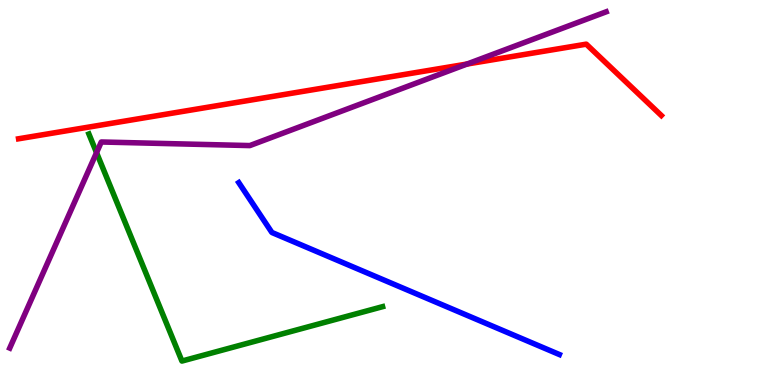[{'lines': ['blue', 'red'], 'intersections': []}, {'lines': ['green', 'red'], 'intersections': []}, {'lines': ['purple', 'red'], 'intersections': [{'x': 6.03, 'y': 8.34}]}, {'lines': ['blue', 'green'], 'intersections': []}, {'lines': ['blue', 'purple'], 'intersections': []}, {'lines': ['green', 'purple'], 'intersections': [{'x': 1.25, 'y': 6.04}]}]